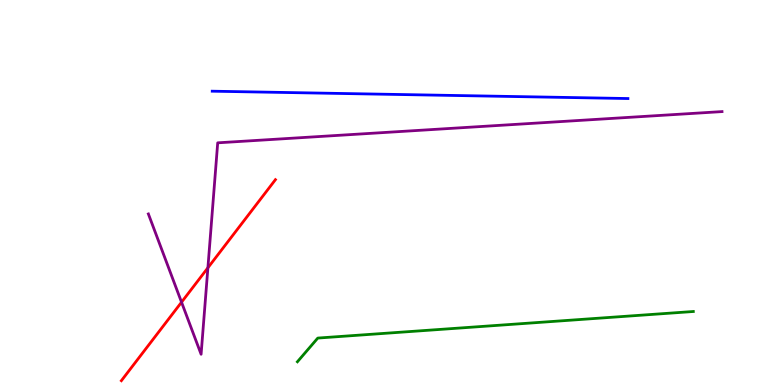[{'lines': ['blue', 'red'], 'intersections': []}, {'lines': ['green', 'red'], 'intersections': []}, {'lines': ['purple', 'red'], 'intersections': [{'x': 2.34, 'y': 2.15}, {'x': 2.68, 'y': 3.04}]}, {'lines': ['blue', 'green'], 'intersections': []}, {'lines': ['blue', 'purple'], 'intersections': []}, {'lines': ['green', 'purple'], 'intersections': []}]